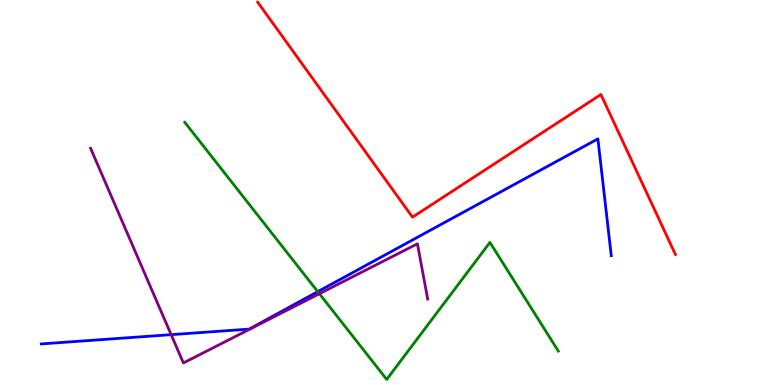[{'lines': ['blue', 'red'], 'intersections': []}, {'lines': ['green', 'red'], 'intersections': []}, {'lines': ['purple', 'red'], 'intersections': []}, {'lines': ['blue', 'green'], 'intersections': [{'x': 4.1, 'y': 2.42}]}, {'lines': ['blue', 'purple'], 'intersections': [{'x': 2.21, 'y': 1.31}]}, {'lines': ['green', 'purple'], 'intersections': [{'x': 4.12, 'y': 2.37}]}]